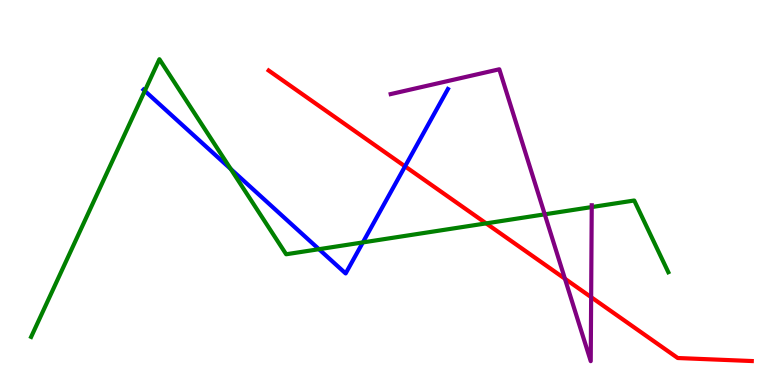[{'lines': ['blue', 'red'], 'intersections': [{'x': 5.23, 'y': 5.68}]}, {'lines': ['green', 'red'], 'intersections': [{'x': 6.27, 'y': 4.2}]}, {'lines': ['purple', 'red'], 'intersections': [{'x': 7.29, 'y': 2.76}, {'x': 7.63, 'y': 2.28}]}, {'lines': ['blue', 'green'], 'intersections': [{'x': 1.87, 'y': 7.64}, {'x': 2.98, 'y': 5.61}, {'x': 4.12, 'y': 3.53}, {'x': 4.68, 'y': 3.7}]}, {'lines': ['blue', 'purple'], 'intersections': []}, {'lines': ['green', 'purple'], 'intersections': [{'x': 7.03, 'y': 4.43}, {'x': 7.64, 'y': 4.62}]}]